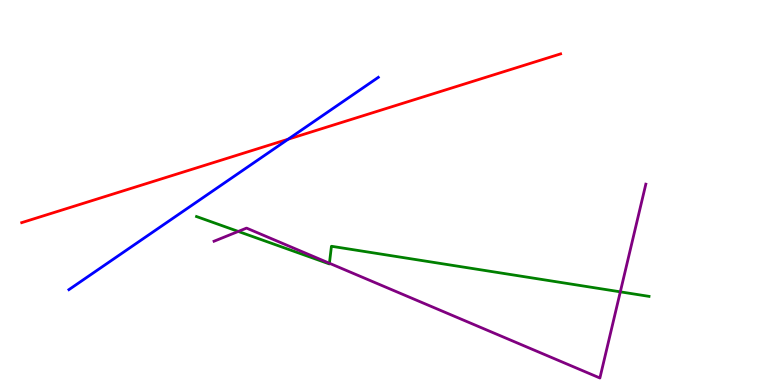[{'lines': ['blue', 'red'], 'intersections': [{'x': 3.72, 'y': 6.38}]}, {'lines': ['green', 'red'], 'intersections': []}, {'lines': ['purple', 'red'], 'intersections': []}, {'lines': ['blue', 'green'], 'intersections': []}, {'lines': ['blue', 'purple'], 'intersections': []}, {'lines': ['green', 'purple'], 'intersections': [{'x': 3.07, 'y': 3.99}, {'x': 4.25, 'y': 3.16}, {'x': 8.0, 'y': 2.42}]}]